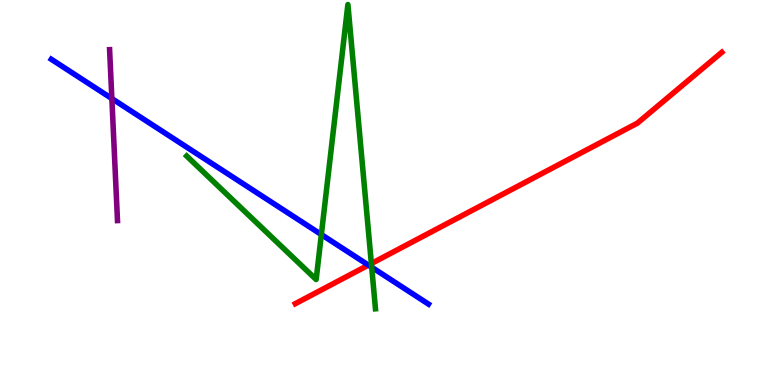[{'lines': ['blue', 'red'], 'intersections': [{'x': 4.75, 'y': 3.11}]}, {'lines': ['green', 'red'], 'intersections': [{'x': 4.79, 'y': 3.15}]}, {'lines': ['purple', 'red'], 'intersections': []}, {'lines': ['blue', 'green'], 'intersections': [{'x': 4.15, 'y': 3.91}, {'x': 4.8, 'y': 3.06}]}, {'lines': ['blue', 'purple'], 'intersections': [{'x': 1.44, 'y': 7.44}]}, {'lines': ['green', 'purple'], 'intersections': []}]